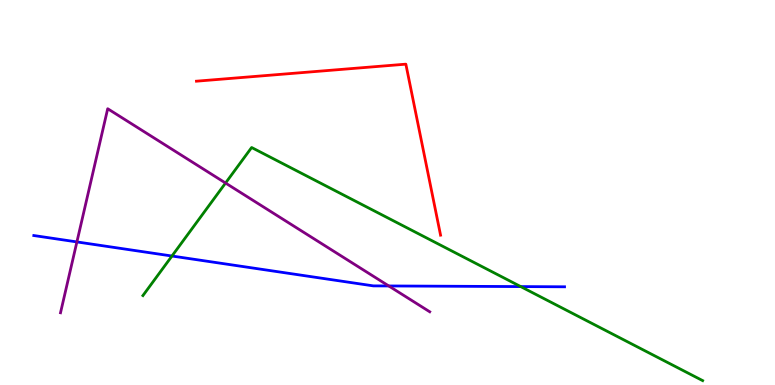[{'lines': ['blue', 'red'], 'intersections': []}, {'lines': ['green', 'red'], 'intersections': []}, {'lines': ['purple', 'red'], 'intersections': []}, {'lines': ['blue', 'green'], 'intersections': [{'x': 2.22, 'y': 3.35}, {'x': 6.72, 'y': 2.56}]}, {'lines': ['blue', 'purple'], 'intersections': [{'x': 0.992, 'y': 3.72}, {'x': 5.02, 'y': 2.57}]}, {'lines': ['green', 'purple'], 'intersections': [{'x': 2.91, 'y': 5.25}]}]